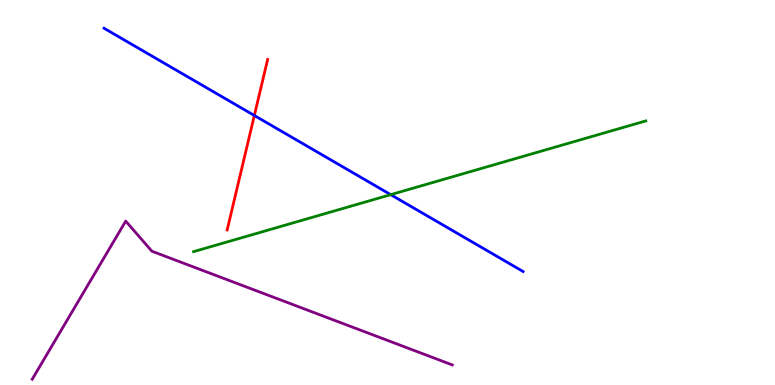[{'lines': ['blue', 'red'], 'intersections': [{'x': 3.28, 'y': 7.0}]}, {'lines': ['green', 'red'], 'intersections': []}, {'lines': ['purple', 'red'], 'intersections': []}, {'lines': ['blue', 'green'], 'intersections': [{'x': 5.04, 'y': 4.94}]}, {'lines': ['blue', 'purple'], 'intersections': []}, {'lines': ['green', 'purple'], 'intersections': []}]